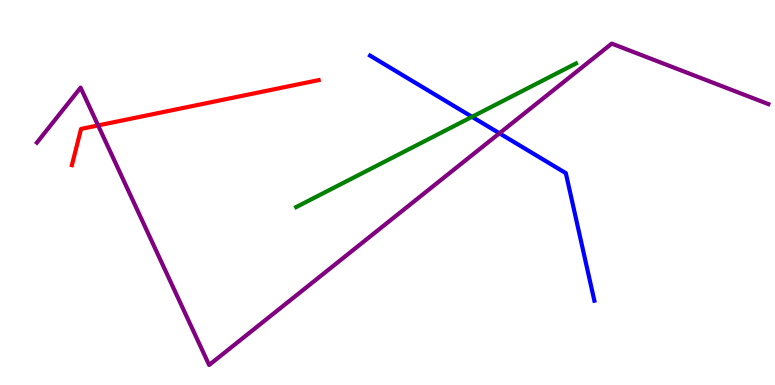[{'lines': ['blue', 'red'], 'intersections': []}, {'lines': ['green', 'red'], 'intersections': []}, {'lines': ['purple', 'red'], 'intersections': [{'x': 1.27, 'y': 6.74}]}, {'lines': ['blue', 'green'], 'intersections': [{'x': 6.09, 'y': 6.97}]}, {'lines': ['blue', 'purple'], 'intersections': [{'x': 6.44, 'y': 6.54}]}, {'lines': ['green', 'purple'], 'intersections': []}]